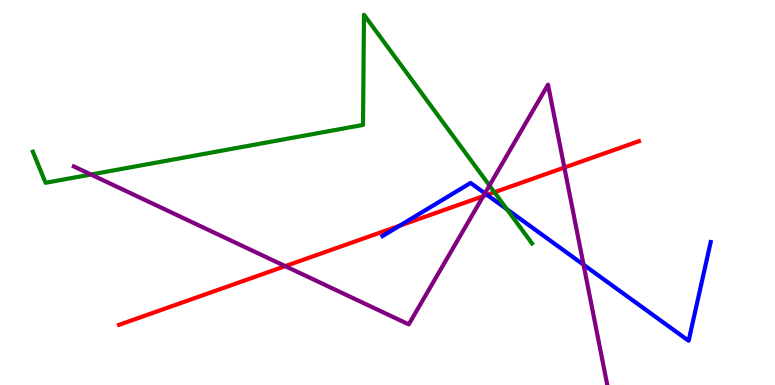[{'lines': ['blue', 'red'], 'intersections': [{'x': 5.16, 'y': 4.14}, {'x': 6.28, 'y': 4.94}]}, {'lines': ['green', 'red'], 'intersections': [{'x': 6.38, 'y': 5.01}]}, {'lines': ['purple', 'red'], 'intersections': [{'x': 3.68, 'y': 3.09}, {'x': 6.24, 'y': 4.9}, {'x': 7.28, 'y': 5.65}]}, {'lines': ['blue', 'green'], 'intersections': [{'x': 6.54, 'y': 4.57}]}, {'lines': ['blue', 'purple'], 'intersections': [{'x': 6.26, 'y': 4.98}, {'x': 7.53, 'y': 3.12}]}, {'lines': ['green', 'purple'], 'intersections': [{'x': 1.17, 'y': 5.47}, {'x': 6.32, 'y': 5.18}]}]